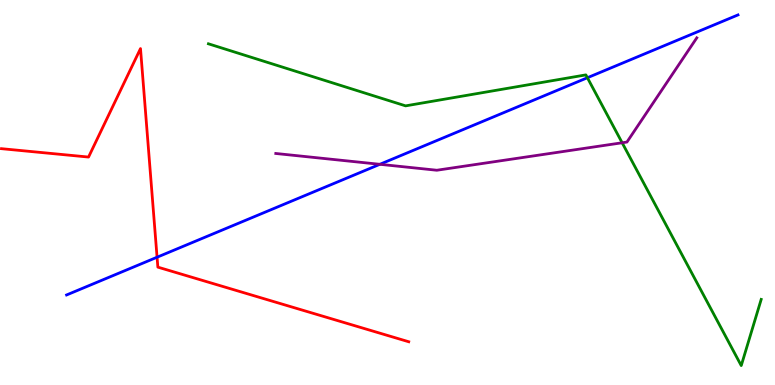[{'lines': ['blue', 'red'], 'intersections': [{'x': 2.03, 'y': 3.32}]}, {'lines': ['green', 'red'], 'intersections': []}, {'lines': ['purple', 'red'], 'intersections': []}, {'lines': ['blue', 'green'], 'intersections': [{'x': 7.58, 'y': 7.98}]}, {'lines': ['blue', 'purple'], 'intersections': [{'x': 4.9, 'y': 5.73}]}, {'lines': ['green', 'purple'], 'intersections': [{'x': 8.03, 'y': 6.29}]}]